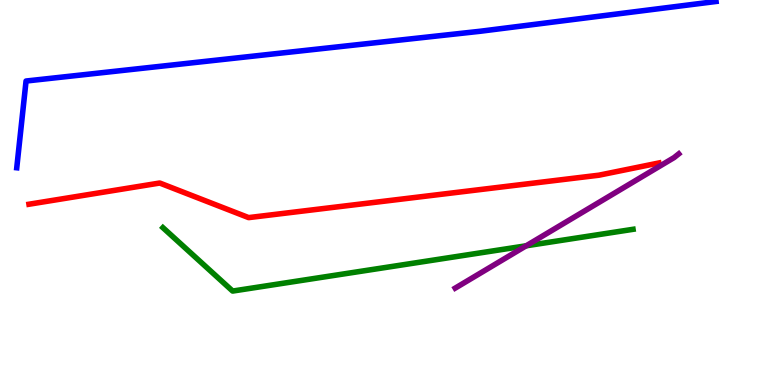[{'lines': ['blue', 'red'], 'intersections': []}, {'lines': ['green', 'red'], 'intersections': []}, {'lines': ['purple', 'red'], 'intersections': []}, {'lines': ['blue', 'green'], 'intersections': []}, {'lines': ['blue', 'purple'], 'intersections': []}, {'lines': ['green', 'purple'], 'intersections': [{'x': 6.79, 'y': 3.62}]}]